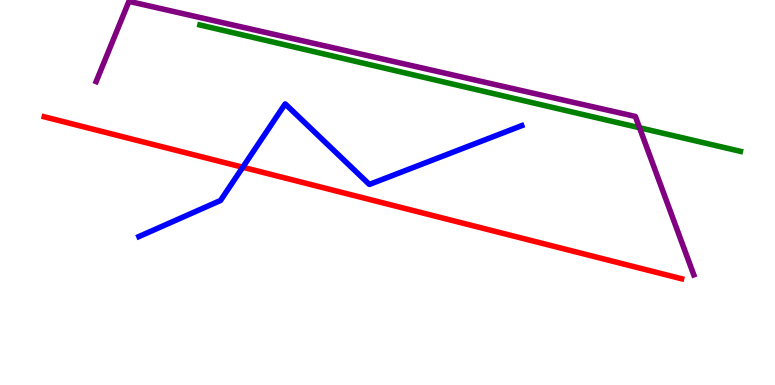[{'lines': ['blue', 'red'], 'intersections': [{'x': 3.13, 'y': 5.66}]}, {'lines': ['green', 'red'], 'intersections': []}, {'lines': ['purple', 'red'], 'intersections': []}, {'lines': ['blue', 'green'], 'intersections': []}, {'lines': ['blue', 'purple'], 'intersections': []}, {'lines': ['green', 'purple'], 'intersections': [{'x': 8.25, 'y': 6.68}]}]